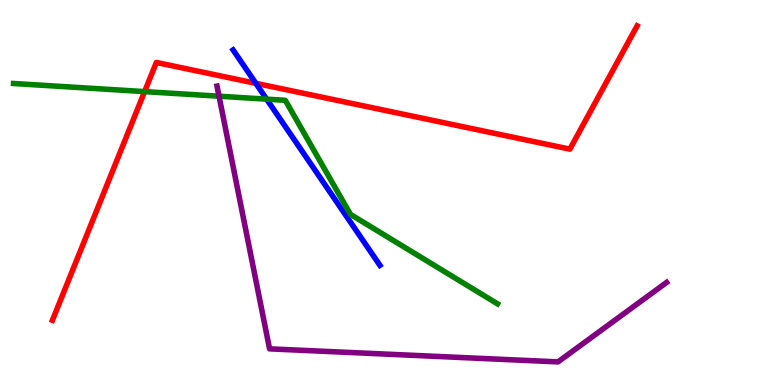[{'lines': ['blue', 'red'], 'intersections': [{'x': 3.3, 'y': 7.84}]}, {'lines': ['green', 'red'], 'intersections': [{'x': 1.87, 'y': 7.62}]}, {'lines': ['purple', 'red'], 'intersections': []}, {'lines': ['blue', 'green'], 'intersections': [{'x': 3.44, 'y': 7.42}]}, {'lines': ['blue', 'purple'], 'intersections': []}, {'lines': ['green', 'purple'], 'intersections': [{'x': 2.83, 'y': 7.5}]}]